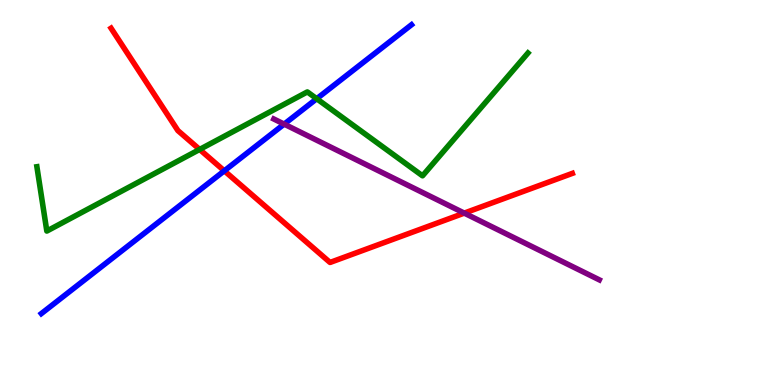[{'lines': ['blue', 'red'], 'intersections': [{'x': 2.89, 'y': 5.56}]}, {'lines': ['green', 'red'], 'intersections': [{'x': 2.58, 'y': 6.12}]}, {'lines': ['purple', 'red'], 'intersections': [{'x': 5.99, 'y': 4.46}]}, {'lines': ['blue', 'green'], 'intersections': [{'x': 4.09, 'y': 7.44}]}, {'lines': ['blue', 'purple'], 'intersections': [{'x': 3.67, 'y': 6.78}]}, {'lines': ['green', 'purple'], 'intersections': []}]